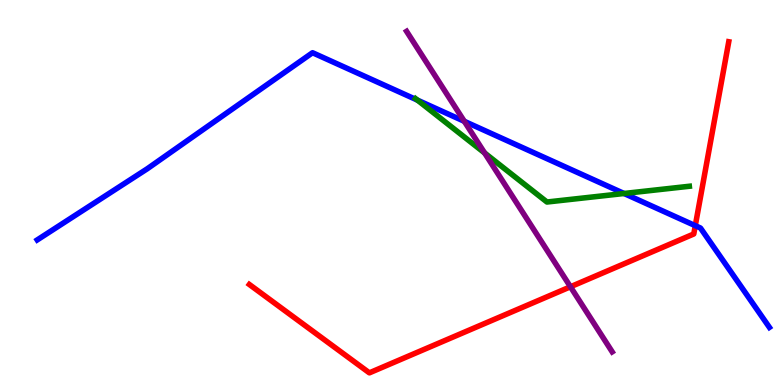[{'lines': ['blue', 'red'], 'intersections': [{'x': 8.97, 'y': 4.14}]}, {'lines': ['green', 'red'], 'intersections': []}, {'lines': ['purple', 'red'], 'intersections': [{'x': 7.36, 'y': 2.55}]}, {'lines': ['blue', 'green'], 'intersections': [{'x': 5.39, 'y': 7.4}, {'x': 8.05, 'y': 4.97}]}, {'lines': ['blue', 'purple'], 'intersections': [{'x': 5.99, 'y': 6.85}]}, {'lines': ['green', 'purple'], 'intersections': [{'x': 6.25, 'y': 6.03}]}]